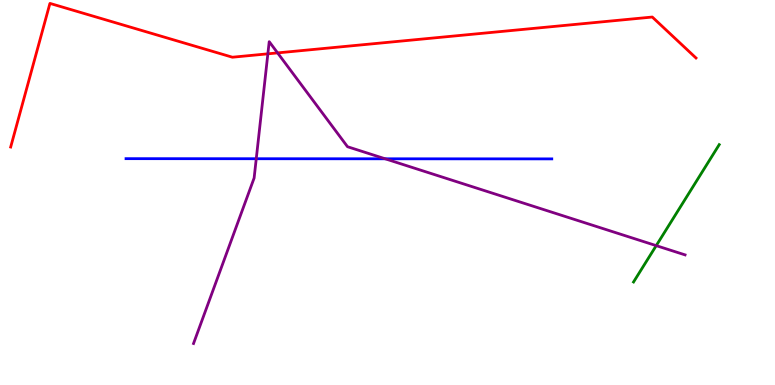[{'lines': ['blue', 'red'], 'intersections': []}, {'lines': ['green', 'red'], 'intersections': []}, {'lines': ['purple', 'red'], 'intersections': [{'x': 3.46, 'y': 8.6}, {'x': 3.58, 'y': 8.63}]}, {'lines': ['blue', 'green'], 'intersections': []}, {'lines': ['blue', 'purple'], 'intersections': [{'x': 3.31, 'y': 5.88}, {'x': 4.97, 'y': 5.88}]}, {'lines': ['green', 'purple'], 'intersections': [{'x': 8.47, 'y': 3.62}]}]